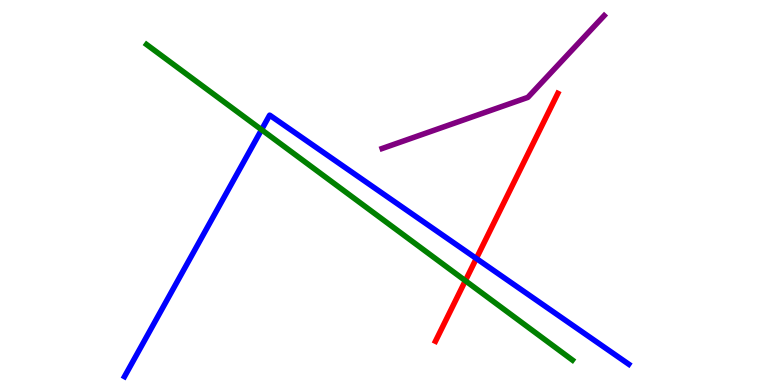[{'lines': ['blue', 'red'], 'intersections': [{'x': 6.15, 'y': 3.29}]}, {'lines': ['green', 'red'], 'intersections': [{'x': 6.0, 'y': 2.71}]}, {'lines': ['purple', 'red'], 'intersections': []}, {'lines': ['blue', 'green'], 'intersections': [{'x': 3.38, 'y': 6.63}]}, {'lines': ['blue', 'purple'], 'intersections': []}, {'lines': ['green', 'purple'], 'intersections': []}]